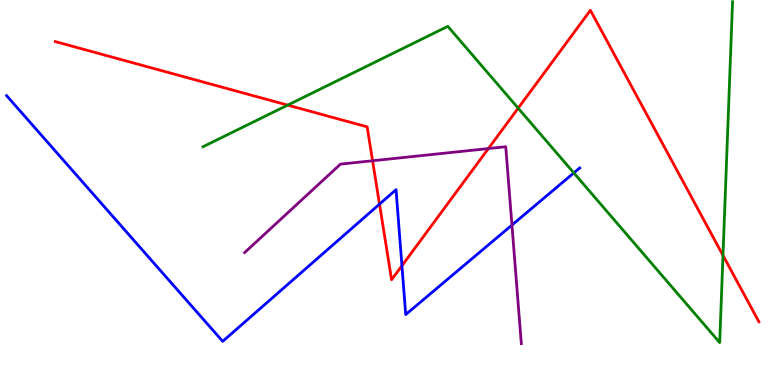[{'lines': ['blue', 'red'], 'intersections': [{'x': 4.9, 'y': 4.7}, {'x': 5.19, 'y': 3.1}]}, {'lines': ['green', 'red'], 'intersections': [{'x': 3.71, 'y': 7.27}, {'x': 6.69, 'y': 7.19}, {'x': 9.33, 'y': 3.37}]}, {'lines': ['purple', 'red'], 'intersections': [{'x': 4.81, 'y': 5.82}, {'x': 6.3, 'y': 6.14}]}, {'lines': ['blue', 'green'], 'intersections': [{'x': 7.4, 'y': 5.51}]}, {'lines': ['blue', 'purple'], 'intersections': [{'x': 6.61, 'y': 4.15}]}, {'lines': ['green', 'purple'], 'intersections': []}]